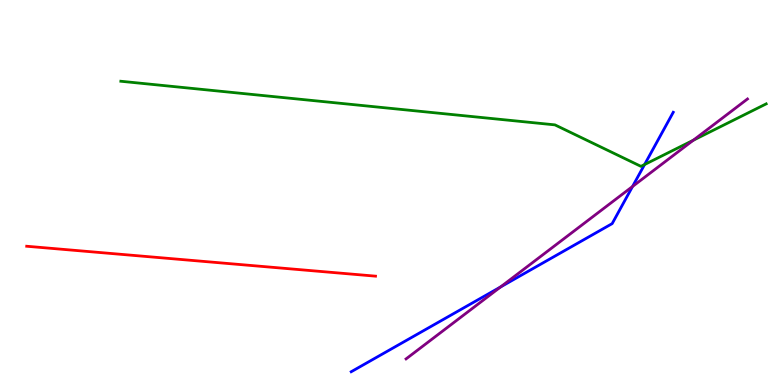[{'lines': ['blue', 'red'], 'intersections': []}, {'lines': ['green', 'red'], 'intersections': []}, {'lines': ['purple', 'red'], 'intersections': []}, {'lines': ['blue', 'green'], 'intersections': [{'x': 8.32, 'y': 5.73}]}, {'lines': ['blue', 'purple'], 'intersections': [{'x': 6.46, 'y': 2.55}, {'x': 8.16, 'y': 5.16}]}, {'lines': ['green', 'purple'], 'intersections': [{'x': 8.95, 'y': 6.36}]}]